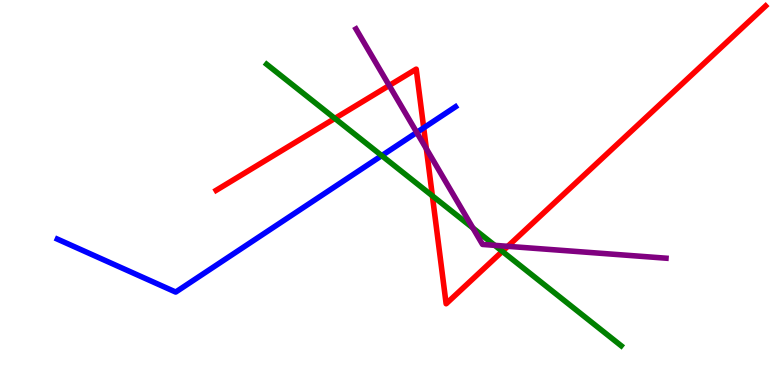[{'lines': ['blue', 'red'], 'intersections': [{'x': 5.47, 'y': 6.68}]}, {'lines': ['green', 'red'], 'intersections': [{'x': 4.32, 'y': 6.92}, {'x': 5.58, 'y': 4.91}, {'x': 6.48, 'y': 3.47}]}, {'lines': ['purple', 'red'], 'intersections': [{'x': 5.02, 'y': 7.78}, {'x': 5.5, 'y': 6.14}, {'x': 6.55, 'y': 3.6}]}, {'lines': ['blue', 'green'], 'intersections': [{'x': 4.93, 'y': 5.96}]}, {'lines': ['blue', 'purple'], 'intersections': [{'x': 5.38, 'y': 6.56}]}, {'lines': ['green', 'purple'], 'intersections': [{'x': 6.1, 'y': 4.08}, {'x': 6.38, 'y': 3.63}]}]